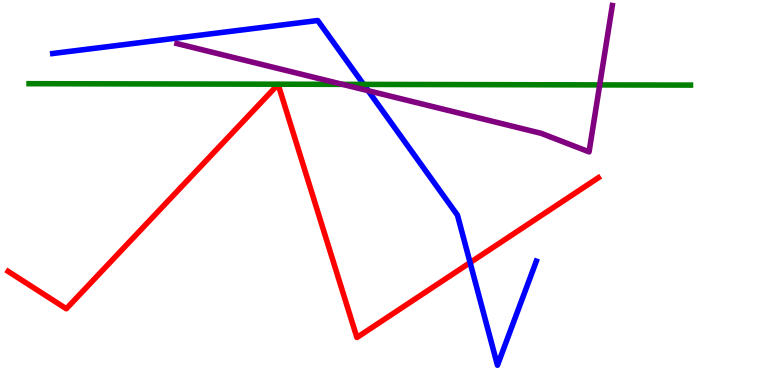[{'lines': ['blue', 'red'], 'intersections': [{'x': 6.07, 'y': 3.18}]}, {'lines': ['green', 'red'], 'intersections': []}, {'lines': ['purple', 'red'], 'intersections': []}, {'lines': ['blue', 'green'], 'intersections': [{'x': 4.69, 'y': 7.81}]}, {'lines': ['blue', 'purple'], 'intersections': [{'x': 4.75, 'y': 7.64}]}, {'lines': ['green', 'purple'], 'intersections': [{'x': 4.42, 'y': 7.81}, {'x': 7.74, 'y': 7.79}]}]